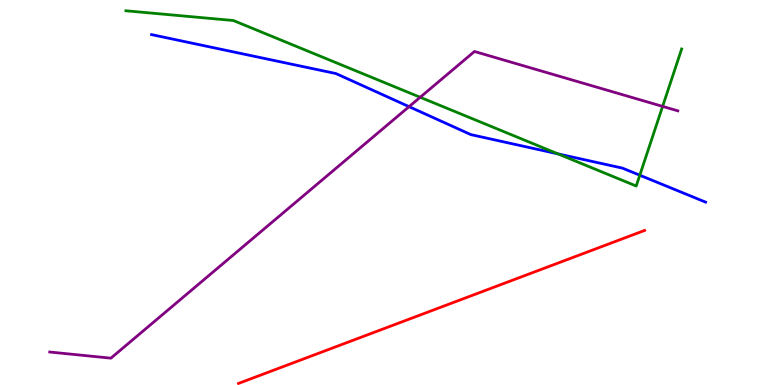[{'lines': ['blue', 'red'], 'intersections': []}, {'lines': ['green', 'red'], 'intersections': []}, {'lines': ['purple', 'red'], 'intersections': []}, {'lines': ['blue', 'green'], 'intersections': [{'x': 7.2, 'y': 6.0}, {'x': 8.26, 'y': 5.45}]}, {'lines': ['blue', 'purple'], 'intersections': [{'x': 5.28, 'y': 7.23}]}, {'lines': ['green', 'purple'], 'intersections': [{'x': 5.42, 'y': 7.47}, {'x': 8.55, 'y': 7.24}]}]